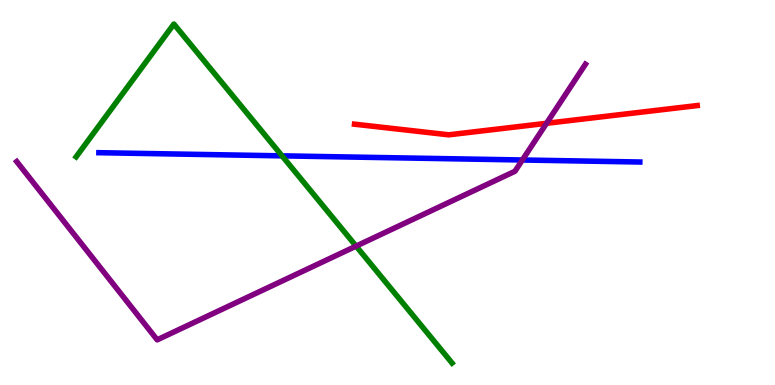[{'lines': ['blue', 'red'], 'intersections': []}, {'lines': ['green', 'red'], 'intersections': []}, {'lines': ['purple', 'red'], 'intersections': [{'x': 7.05, 'y': 6.8}]}, {'lines': ['blue', 'green'], 'intersections': [{'x': 3.64, 'y': 5.95}]}, {'lines': ['blue', 'purple'], 'intersections': [{'x': 6.74, 'y': 5.84}]}, {'lines': ['green', 'purple'], 'intersections': [{'x': 4.59, 'y': 3.61}]}]